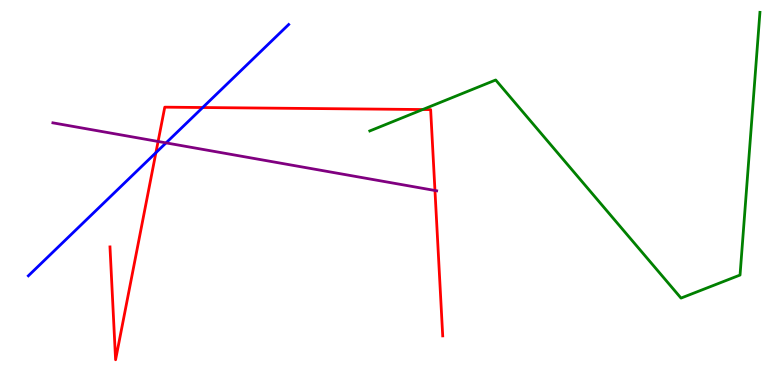[{'lines': ['blue', 'red'], 'intersections': [{'x': 2.01, 'y': 6.03}, {'x': 2.62, 'y': 7.21}]}, {'lines': ['green', 'red'], 'intersections': [{'x': 5.45, 'y': 7.15}]}, {'lines': ['purple', 'red'], 'intersections': [{'x': 2.04, 'y': 6.33}, {'x': 5.61, 'y': 5.05}]}, {'lines': ['blue', 'green'], 'intersections': []}, {'lines': ['blue', 'purple'], 'intersections': [{'x': 2.14, 'y': 6.29}]}, {'lines': ['green', 'purple'], 'intersections': []}]